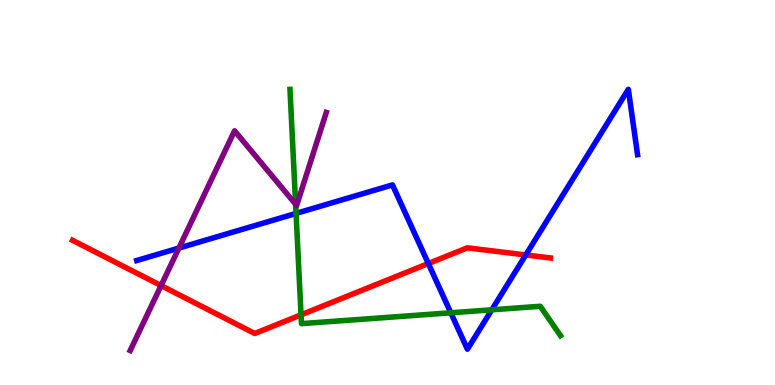[{'lines': ['blue', 'red'], 'intersections': [{'x': 5.53, 'y': 3.16}, {'x': 6.78, 'y': 3.38}]}, {'lines': ['green', 'red'], 'intersections': [{'x': 3.88, 'y': 1.82}]}, {'lines': ['purple', 'red'], 'intersections': [{'x': 2.08, 'y': 2.58}]}, {'lines': ['blue', 'green'], 'intersections': [{'x': 3.82, 'y': 4.46}, {'x': 5.82, 'y': 1.88}, {'x': 6.35, 'y': 1.95}]}, {'lines': ['blue', 'purple'], 'intersections': [{'x': 2.31, 'y': 3.56}]}, {'lines': ['green', 'purple'], 'intersections': [{'x': 3.81, 'y': 4.69}]}]